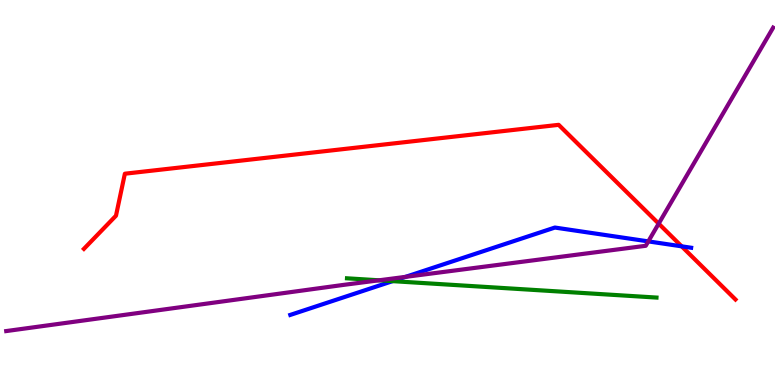[{'lines': ['blue', 'red'], 'intersections': [{'x': 8.8, 'y': 3.6}]}, {'lines': ['green', 'red'], 'intersections': []}, {'lines': ['purple', 'red'], 'intersections': [{'x': 8.5, 'y': 4.19}]}, {'lines': ['blue', 'green'], 'intersections': [{'x': 5.07, 'y': 2.7}]}, {'lines': ['blue', 'purple'], 'intersections': [{'x': 5.23, 'y': 2.81}, {'x': 8.37, 'y': 3.73}]}, {'lines': ['green', 'purple'], 'intersections': [{'x': 4.89, 'y': 2.72}]}]